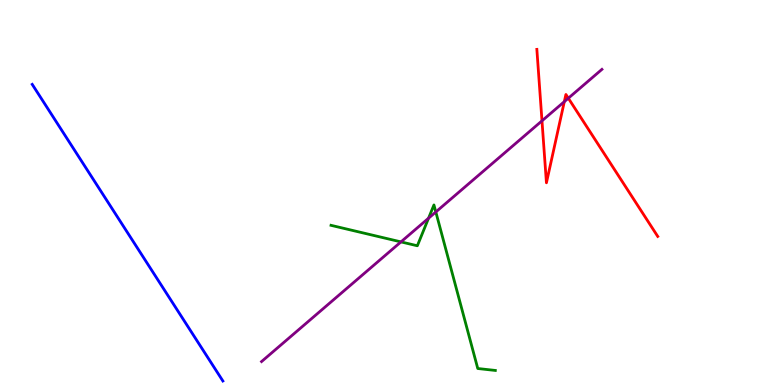[{'lines': ['blue', 'red'], 'intersections': []}, {'lines': ['green', 'red'], 'intersections': []}, {'lines': ['purple', 'red'], 'intersections': [{'x': 6.99, 'y': 6.86}, {'x': 7.28, 'y': 7.36}, {'x': 7.33, 'y': 7.45}]}, {'lines': ['blue', 'green'], 'intersections': []}, {'lines': ['blue', 'purple'], 'intersections': []}, {'lines': ['green', 'purple'], 'intersections': [{'x': 5.17, 'y': 3.72}, {'x': 5.53, 'y': 4.33}, {'x': 5.62, 'y': 4.49}]}]